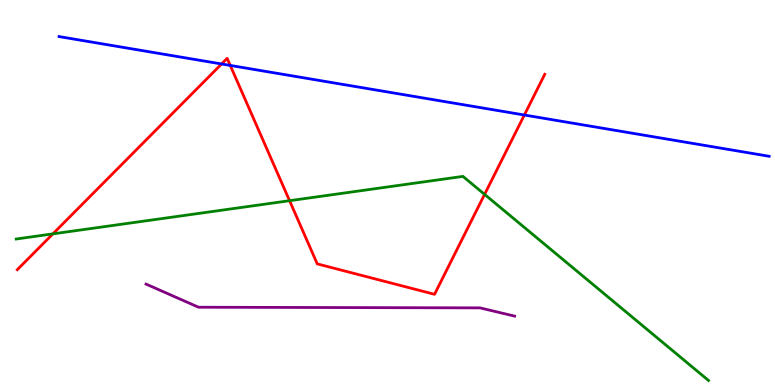[{'lines': ['blue', 'red'], 'intersections': [{'x': 2.86, 'y': 8.34}, {'x': 2.97, 'y': 8.3}, {'x': 6.77, 'y': 7.01}]}, {'lines': ['green', 'red'], 'intersections': [{'x': 0.682, 'y': 3.93}, {'x': 3.74, 'y': 4.79}, {'x': 6.25, 'y': 4.95}]}, {'lines': ['purple', 'red'], 'intersections': []}, {'lines': ['blue', 'green'], 'intersections': []}, {'lines': ['blue', 'purple'], 'intersections': []}, {'lines': ['green', 'purple'], 'intersections': []}]